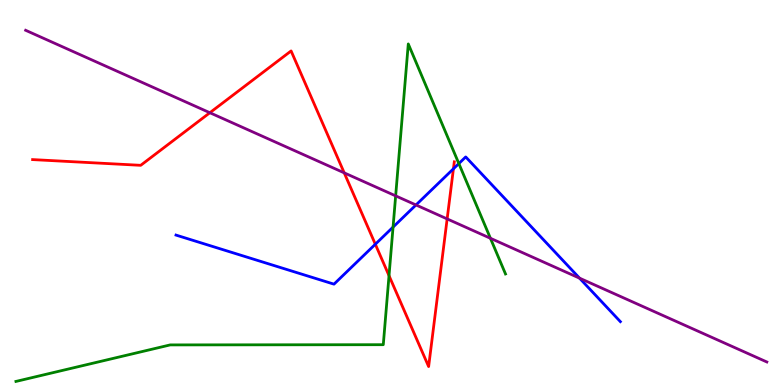[{'lines': ['blue', 'red'], 'intersections': [{'x': 4.84, 'y': 3.66}, {'x': 5.85, 'y': 5.62}]}, {'lines': ['green', 'red'], 'intersections': [{'x': 5.02, 'y': 2.84}]}, {'lines': ['purple', 'red'], 'intersections': [{'x': 2.71, 'y': 7.07}, {'x': 4.44, 'y': 5.51}, {'x': 5.77, 'y': 4.31}]}, {'lines': ['blue', 'green'], 'intersections': [{'x': 5.07, 'y': 4.1}, {'x': 5.92, 'y': 5.75}]}, {'lines': ['blue', 'purple'], 'intersections': [{'x': 5.37, 'y': 4.68}, {'x': 7.48, 'y': 2.78}]}, {'lines': ['green', 'purple'], 'intersections': [{'x': 5.11, 'y': 4.91}, {'x': 6.33, 'y': 3.81}]}]